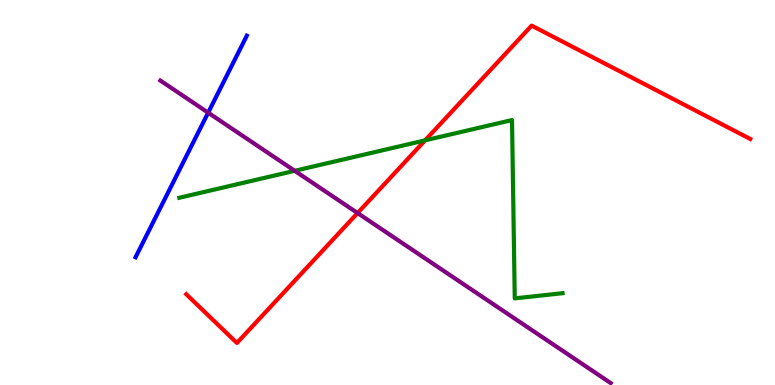[{'lines': ['blue', 'red'], 'intersections': []}, {'lines': ['green', 'red'], 'intersections': [{'x': 5.48, 'y': 6.35}]}, {'lines': ['purple', 'red'], 'intersections': [{'x': 4.61, 'y': 4.47}]}, {'lines': ['blue', 'green'], 'intersections': []}, {'lines': ['blue', 'purple'], 'intersections': [{'x': 2.69, 'y': 7.07}]}, {'lines': ['green', 'purple'], 'intersections': [{'x': 3.8, 'y': 5.56}]}]